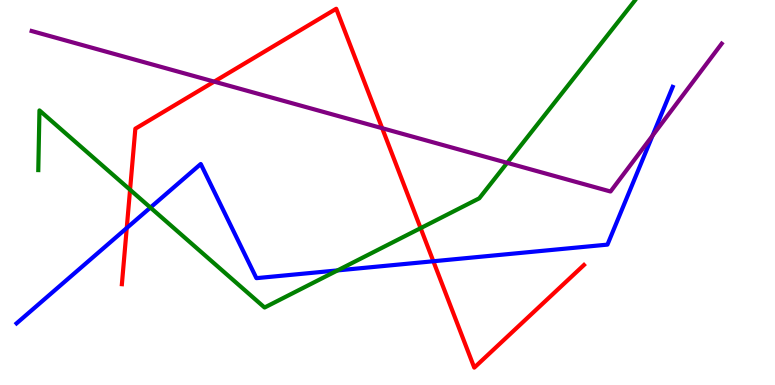[{'lines': ['blue', 'red'], 'intersections': [{'x': 1.64, 'y': 4.08}, {'x': 5.59, 'y': 3.21}]}, {'lines': ['green', 'red'], 'intersections': [{'x': 1.68, 'y': 5.07}, {'x': 5.43, 'y': 4.07}]}, {'lines': ['purple', 'red'], 'intersections': [{'x': 2.76, 'y': 7.88}, {'x': 4.93, 'y': 6.67}]}, {'lines': ['blue', 'green'], 'intersections': [{'x': 1.94, 'y': 4.61}, {'x': 4.36, 'y': 2.98}]}, {'lines': ['blue', 'purple'], 'intersections': [{'x': 8.42, 'y': 6.48}]}, {'lines': ['green', 'purple'], 'intersections': [{'x': 6.54, 'y': 5.77}]}]